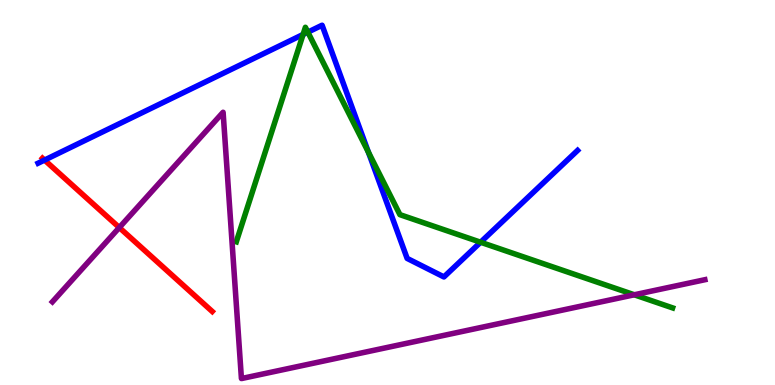[{'lines': ['blue', 'red'], 'intersections': [{'x': 0.575, 'y': 5.84}]}, {'lines': ['green', 'red'], 'intersections': []}, {'lines': ['purple', 'red'], 'intersections': [{'x': 1.54, 'y': 4.09}]}, {'lines': ['blue', 'green'], 'intersections': [{'x': 3.91, 'y': 9.1}, {'x': 3.97, 'y': 9.16}, {'x': 4.75, 'y': 6.05}, {'x': 6.2, 'y': 3.71}]}, {'lines': ['blue', 'purple'], 'intersections': []}, {'lines': ['green', 'purple'], 'intersections': [{'x': 8.18, 'y': 2.34}]}]